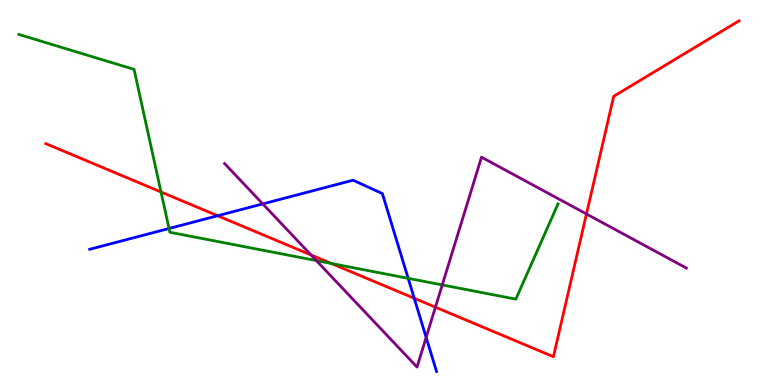[{'lines': ['blue', 'red'], 'intersections': [{'x': 2.81, 'y': 4.4}, {'x': 5.35, 'y': 2.25}]}, {'lines': ['green', 'red'], 'intersections': [{'x': 2.08, 'y': 5.01}, {'x': 4.28, 'y': 3.16}]}, {'lines': ['purple', 'red'], 'intersections': [{'x': 4.01, 'y': 3.38}, {'x': 5.62, 'y': 2.02}, {'x': 7.57, 'y': 4.44}]}, {'lines': ['blue', 'green'], 'intersections': [{'x': 2.18, 'y': 4.07}, {'x': 5.27, 'y': 2.77}]}, {'lines': ['blue', 'purple'], 'intersections': [{'x': 3.39, 'y': 4.7}, {'x': 5.5, 'y': 1.24}]}, {'lines': ['green', 'purple'], 'intersections': [{'x': 4.08, 'y': 3.23}, {'x': 5.71, 'y': 2.6}]}]